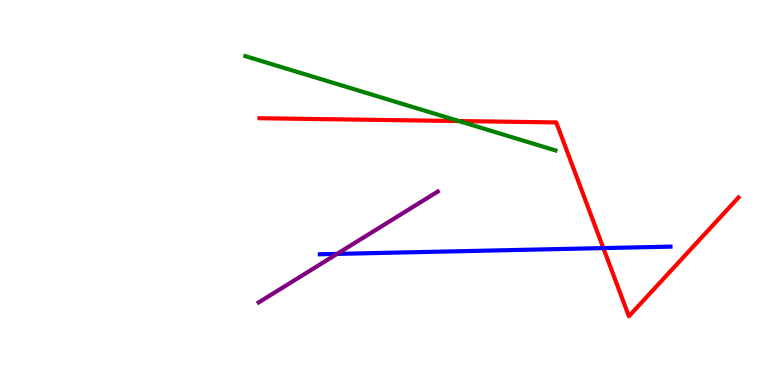[{'lines': ['blue', 'red'], 'intersections': [{'x': 7.79, 'y': 3.56}]}, {'lines': ['green', 'red'], 'intersections': [{'x': 5.92, 'y': 6.86}]}, {'lines': ['purple', 'red'], 'intersections': []}, {'lines': ['blue', 'green'], 'intersections': []}, {'lines': ['blue', 'purple'], 'intersections': [{'x': 4.35, 'y': 3.41}]}, {'lines': ['green', 'purple'], 'intersections': []}]